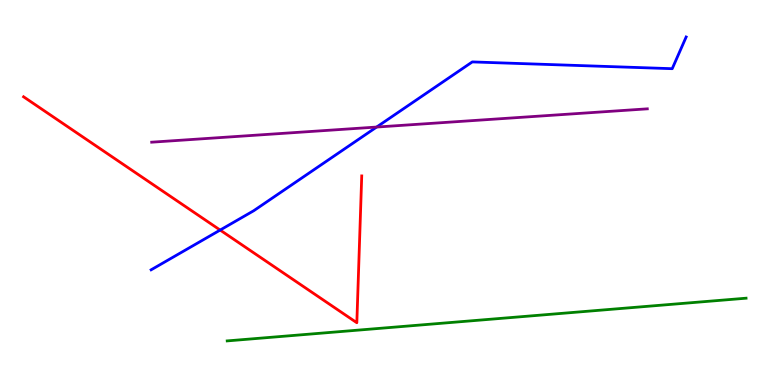[{'lines': ['blue', 'red'], 'intersections': [{'x': 2.84, 'y': 4.02}]}, {'lines': ['green', 'red'], 'intersections': []}, {'lines': ['purple', 'red'], 'intersections': []}, {'lines': ['blue', 'green'], 'intersections': []}, {'lines': ['blue', 'purple'], 'intersections': [{'x': 4.86, 'y': 6.7}]}, {'lines': ['green', 'purple'], 'intersections': []}]